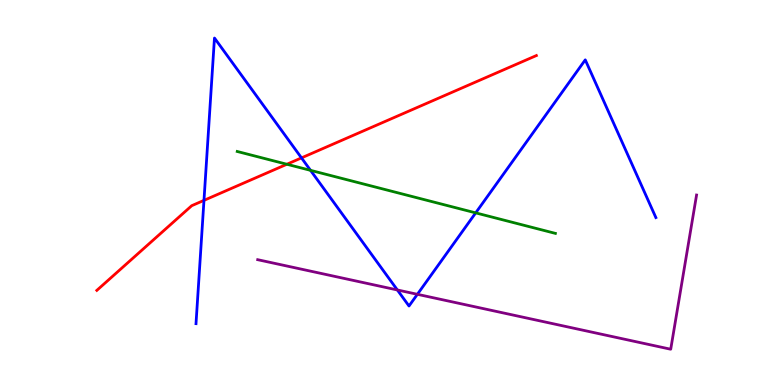[{'lines': ['blue', 'red'], 'intersections': [{'x': 2.63, 'y': 4.8}, {'x': 3.89, 'y': 5.9}]}, {'lines': ['green', 'red'], 'intersections': [{'x': 3.7, 'y': 5.73}]}, {'lines': ['purple', 'red'], 'intersections': []}, {'lines': ['blue', 'green'], 'intersections': [{'x': 4.01, 'y': 5.58}, {'x': 6.14, 'y': 4.47}]}, {'lines': ['blue', 'purple'], 'intersections': [{'x': 5.13, 'y': 2.47}, {'x': 5.39, 'y': 2.36}]}, {'lines': ['green', 'purple'], 'intersections': []}]